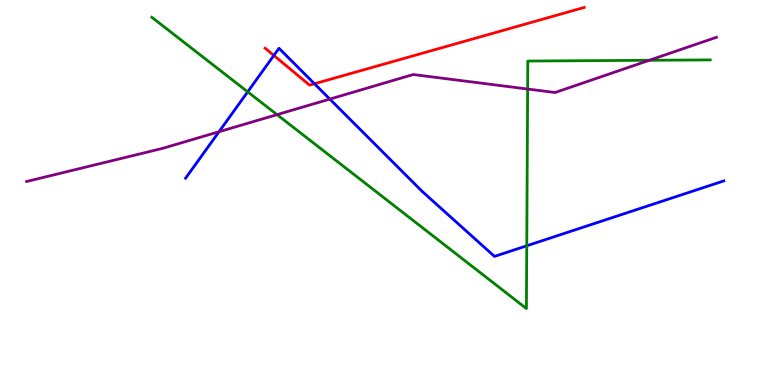[{'lines': ['blue', 'red'], 'intersections': [{'x': 3.53, 'y': 8.56}, {'x': 4.06, 'y': 7.82}]}, {'lines': ['green', 'red'], 'intersections': []}, {'lines': ['purple', 'red'], 'intersections': []}, {'lines': ['blue', 'green'], 'intersections': [{'x': 3.2, 'y': 7.61}, {'x': 6.8, 'y': 3.62}]}, {'lines': ['blue', 'purple'], 'intersections': [{'x': 2.83, 'y': 6.58}, {'x': 4.26, 'y': 7.43}]}, {'lines': ['green', 'purple'], 'intersections': [{'x': 3.57, 'y': 7.02}, {'x': 6.81, 'y': 7.69}, {'x': 8.38, 'y': 8.43}]}]